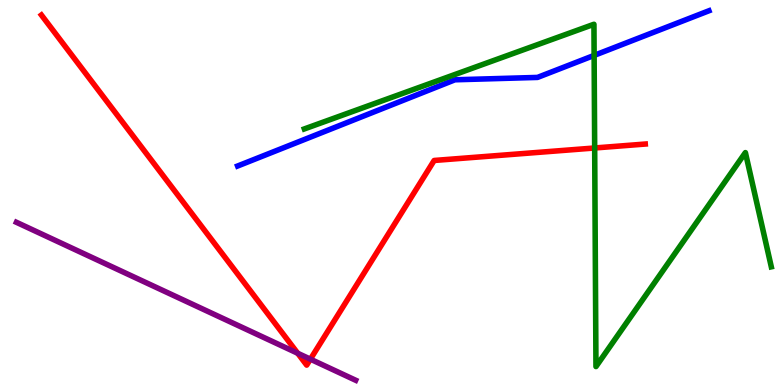[{'lines': ['blue', 'red'], 'intersections': []}, {'lines': ['green', 'red'], 'intersections': [{'x': 7.67, 'y': 6.16}]}, {'lines': ['purple', 'red'], 'intersections': [{'x': 3.84, 'y': 0.824}, {'x': 4.01, 'y': 0.671}]}, {'lines': ['blue', 'green'], 'intersections': [{'x': 7.67, 'y': 8.56}]}, {'lines': ['blue', 'purple'], 'intersections': []}, {'lines': ['green', 'purple'], 'intersections': []}]